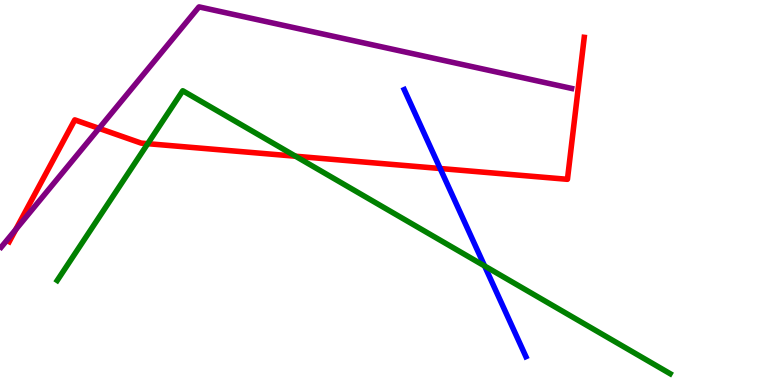[{'lines': ['blue', 'red'], 'intersections': [{'x': 5.68, 'y': 5.62}]}, {'lines': ['green', 'red'], 'intersections': [{'x': 1.91, 'y': 6.27}, {'x': 3.81, 'y': 5.94}]}, {'lines': ['purple', 'red'], 'intersections': [{'x': 0.204, 'y': 4.04}, {'x': 1.28, 'y': 6.67}]}, {'lines': ['blue', 'green'], 'intersections': [{'x': 6.25, 'y': 3.09}]}, {'lines': ['blue', 'purple'], 'intersections': []}, {'lines': ['green', 'purple'], 'intersections': []}]